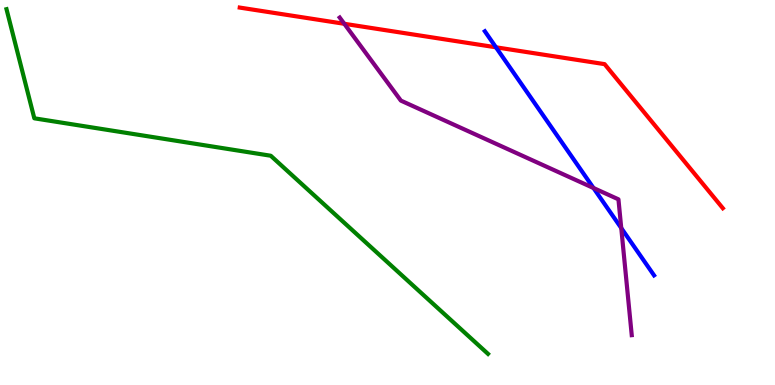[{'lines': ['blue', 'red'], 'intersections': [{'x': 6.4, 'y': 8.77}]}, {'lines': ['green', 'red'], 'intersections': []}, {'lines': ['purple', 'red'], 'intersections': [{'x': 4.44, 'y': 9.38}]}, {'lines': ['blue', 'green'], 'intersections': []}, {'lines': ['blue', 'purple'], 'intersections': [{'x': 7.66, 'y': 5.12}, {'x': 8.02, 'y': 4.08}]}, {'lines': ['green', 'purple'], 'intersections': []}]